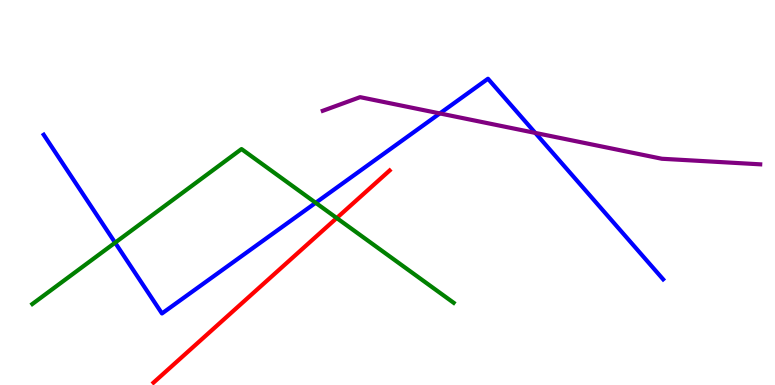[{'lines': ['blue', 'red'], 'intersections': []}, {'lines': ['green', 'red'], 'intersections': [{'x': 4.34, 'y': 4.34}]}, {'lines': ['purple', 'red'], 'intersections': []}, {'lines': ['blue', 'green'], 'intersections': [{'x': 1.49, 'y': 3.7}, {'x': 4.07, 'y': 4.73}]}, {'lines': ['blue', 'purple'], 'intersections': [{'x': 5.68, 'y': 7.05}, {'x': 6.91, 'y': 6.55}]}, {'lines': ['green', 'purple'], 'intersections': []}]